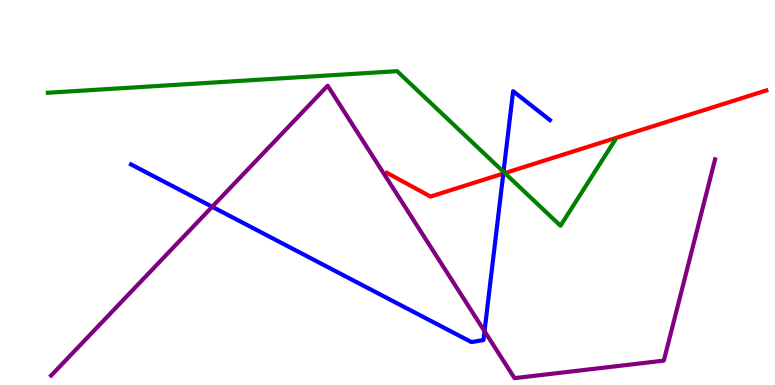[{'lines': ['blue', 'red'], 'intersections': [{'x': 6.49, 'y': 5.49}]}, {'lines': ['green', 'red'], 'intersections': [{'x': 6.51, 'y': 5.5}]}, {'lines': ['purple', 'red'], 'intersections': []}, {'lines': ['blue', 'green'], 'intersections': [{'x': 6.5, 'y': 5.54}]}, {'lines': ['blue', 'purple'], 'intersections': [{'x': 2.74, 'y': 4.63}, {'x': 6.25, 'y': 1.4}]}, {'lines': ['green', 'purple'], 'intersections': []}]